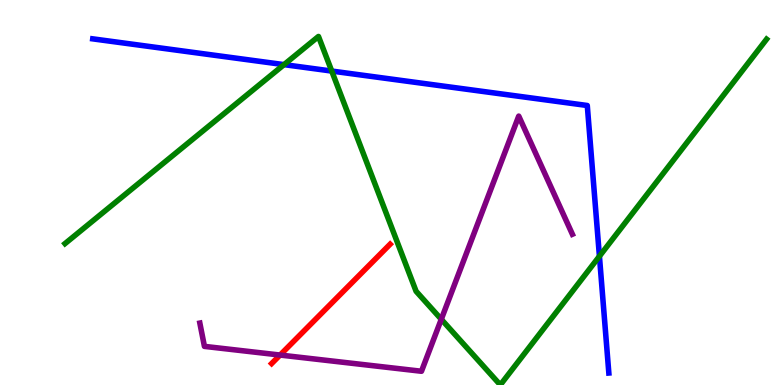[{'lines': ['blue', 'red'], 'intersections': []}, {'lines': ['green', 'red'], 'intersections': []}, {'lines': ['purple', 'red'], 'intersections': [{'x': 3.61, 'y': 0.778}]}, {'lines': ['blue', 'green'], 'intersections': [{'x': 3.66, 'y': 8.32}, {'x': 4.28, 'y': 8.15}, {'x': 7.73, 'y': 3.34}]}, {'lines': ['blue', 'purple'], 'intersections': []}, {'lines': ['green', 'purple'], 'intersections': [{'x': 5.69, 'y': 1.71}]}]